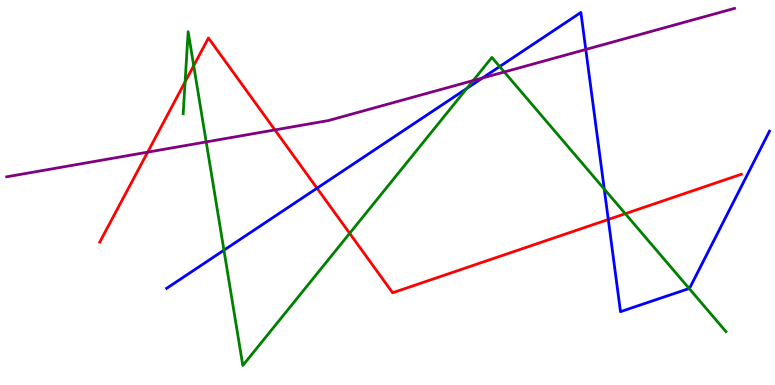[{'lines': ['blue', 'red'], 'intersections': [{'x': 4.09, 'y': 5.11}, {'x': 7.85, 'y': 4.3}]}, {'lines': ['green', 'red'], 'intersections': [{'x': 2.39, 'y': 7.87}, {'x': 2.5, 'y': 8.29}, {'x': 4.51, 'y': 3.94}, {'x': 8.07, 'y': 4.45}]}, {'lines': ['purple', 'red'], 'intersections': [{'x': 1.91, 'y': 6.05}, {'x': 3.55, 'y': 6.63}]}, {'lines': ['blue', 'green'], 'intersections': [{'x': 2.89, 'y': 3.5}, {'x': 6.02, 'y': 7.7}, {'x': 6.45, 'y': 8.27}, {'x': 7.8, 'y': 5.09}, {'x': 8.89, 'y': 2.51}]}, {'lines': ['blue', 'purple'], 'intersections': [{'x': 6.23, 'y': 7.97}, {'x': 7.56, 'y': 8.71}]}, {'lines': ['green', 'purple'], 'intersections': [{'x': 2.66, 'y': 6.31}, {'x': 6.11, 'y': 7.91}, {'x': 6.51, 'y': 8.13}]}]